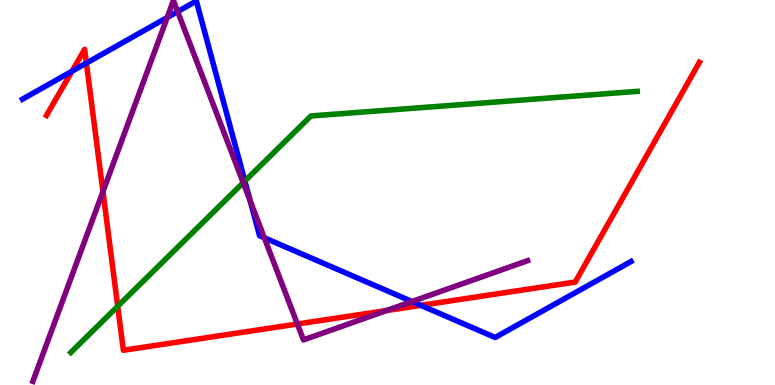[{'lines': ['blue', 'red'], 'intersections': [{'x': 0.929, 'y': 8.15}, {'x': 1.11, 'y': 8.36}, {'x': 5.43, 'y': 2.07}]}, {'lines': ['green', 'red'], 'intersections': [{'x': 1.52, 'y': 2.04}]}, {'lines': ['purple', 'red'], 'intersections': [{'x': 1.33, 'y': 5.02}, {'x': 3.84, 'y': 1.58}, {'x': 4.99, 'y': 1.93}]}, {'lines': ['blue', 'green'], 'intersections': [{'x': 3.16, 'y': 5.3}]}, {'lines': ['blue', 'purple'], 'intersections': [{'x': 2.16, 'y': 9.55}, {'x': 2.29, 'y': 9.7}, {'x': 3.23, 'y': 4.78}, {'x': 3.41, 'y': 3.82}, {'x': 5.32, 'y': 2.17}]}, {'lines': ['green', 'purple'], 'intersections': [{'x': 3.14, 'y': 5.25}]}]